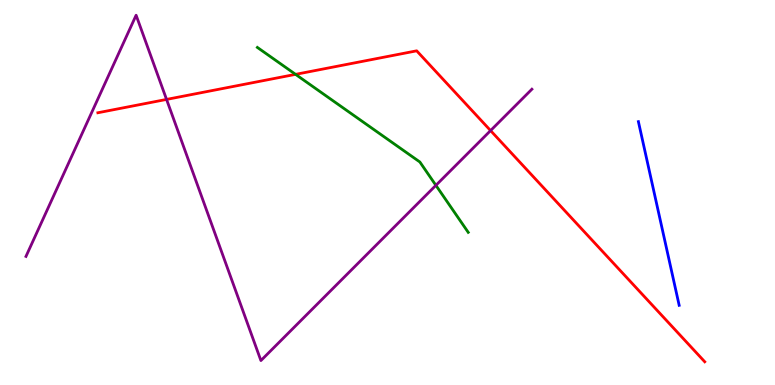[{'lines': ['blue', 'red'], 'intersections': []}, {'lines': ['green', 'red'], 'intersections': [{'x': 3.81, 'y': 8.07}]}, {'lines': ['purple', 'red'], 'intersections': [{'x': 2.15, 'y': 7.42}, {'x': 6.33, 'y': 6.61}]}, {'lines': ['blue', 'green'], 'intersections': []}, {'lines': ['blue', 'purple'], 'intersections': []}, {'lines': ['green', 'purple'], 'intersections': [{'x': 5.62, 'y': 5.19}]}]